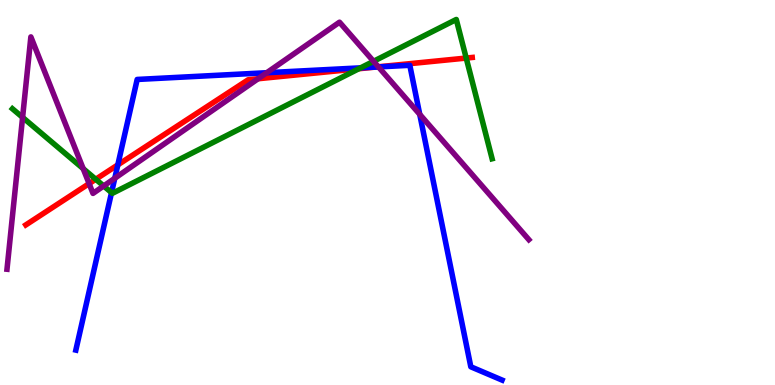[{'lines': ['blue', 'red'], 'intersections': [{'x': 1.52, 'y': 5.72}, {'x': 4.85, 'y': 8.26}]}, {'lines': ['green', 'red'], 'intersections': [{'x': 1.24, 'y': 5.34}, {'x': 4.63, 'y': 8.21}, {'x': 6.02, 'y': 8.49}]}, {'lines': ['purple', 'red'], 'intersections': [{'x': 1.15, 'y': 5.23}, {'x': 3.33, 'y': 7.95}, {'x': 4.88, 'y': 8.27}]}, {'lines': ['blue', 'green'], 'intersections': [{'x': 1.44, 'y': 5.0}, {'x': 4.65, 'y': 8.24}]}, {'lines': ['blue', 'purple'], 'intersections': [{'x': 1.48, 'y': 5.37}, {'x': 3.44, 'y': 8.11}, {'x': 4.88, 'y': 8.26}, {'x': 5.42, 'y': 7.03}]}, {'lines': ['green', 'purple'], 'intersections': [{'x': 0.292, 'y': 6.95}, {'x': 1.07, 'y': 5.62}, {'x': 1.34, 'y': 5.17}, {'x': 4.82, 'y': 8.41}]}]